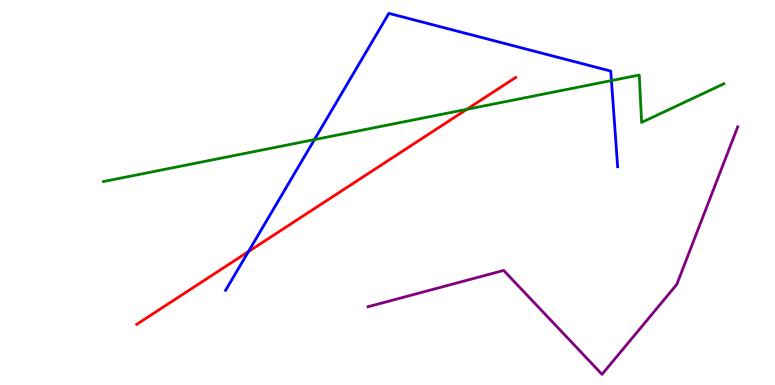[{'lines': ['blue', 'red'], 'intersections': [{'x': 3.21, 'y': 3.47}]}, {'lines': ['green', 'red'], 'intersections': [{'x': 6.02, 'y': 7.16}]}, {'lines': ['purple', 'red'], 'intersections': []}, {'lines': ['blue', 'green'], 'intersections': [{'x': 4.06, 'y': 6.37}, {'x': 7.89, 'y': 7.91}]}, {'lines': ['blue', 'purple'], 'intersections': []}, {'lines': ['green', 'purple'], 'intersections': []}]